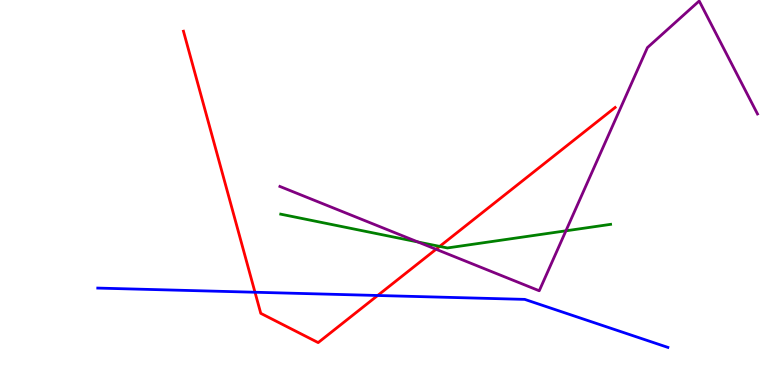[{'lines': ['blue', 'red'], 'intersections': [{'x': 3.29, 'y': 2.41}, {'x': 4.87, 'y': 2.32}]}, {'lines': ['green', 'red'], 'intersections': [{'x': 5.67, 'y': 3.6}]}, {'lines': ['purple', 'red'], 'intersections': [{'x': 5.63, 'y': 3.53}]}, {'lines': ['blue', 'green'], 'intersections': []}, {'lines': ['blue', 'purple'], 'intersections': []}, {'lines': ['green', 'purple'], 'intersections': [{'x': 5.39, 'y': 3.71}, {'x': 7.3, 'y': 4.0}]}]